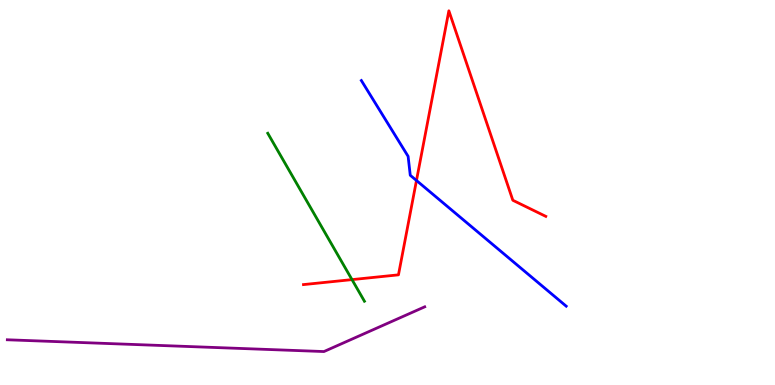[{'lines': ['blue', 'red'], 'intersections': [{'x': 5.37, 'y': 5.31}]}, {'lines': ['green', 'red'], 'intersections': [{'x': 4.54, 'y': 2.74}]}, {'lines': ['purple', 'red'], 'intersections': []}, {'lines': ['blue', 'green'], 'intersections': []}, {'lines': ['blue', 'purple'], 'intersections': []}, {'lines': ['green', 'purple'], 'intersections': []}]